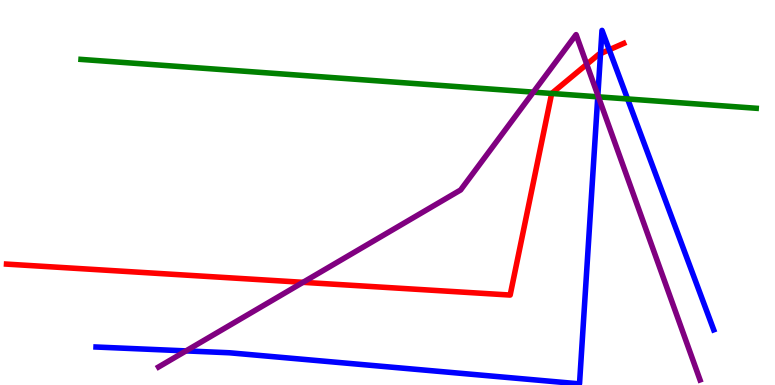[{'lines': ['blue', 'red'], 'intersections': [{'x': 7.75, 'y': 8.61}, {'x': 7.86, 'y': 8.71}]}, {'lines': ['green', 'red'], 'intersections': [{'x': 7.12, 'y': 7.57}]}, {'lines': ['purple', 'red'], 'intersections': [{'x': 3.91, 'y': 2.67}, {'x': 7.57, 'y': 8.33}]}, {'lines': ['blue', 'green'], 'intersections': [{'x': 7.71, 'y': 7.49}, {'x': 8.1, 'y': 7.43}]}, {'lines': ['blue', 'purple'], 'intersections': [{'x': 2.4, 'y': 0.886}, {'x': 7.71, 'y': 7.53}]}, {'lines': ['green', 'purple'], 'intersections': [{'x': 6.88, 'y': 7.61}, {'x': 7.72, 'y': 7.48}]}]